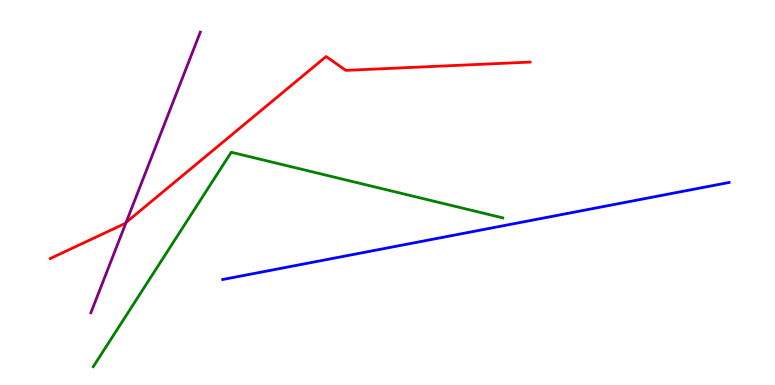[{'lines': ['blue', 'red'], 'intersections': []}, {'lines': ['green', 'red'], 'intersections': []}, {'lines': ['purple', 'red'], 'intersections': [{'x': 1.63, 'y': 4.22}]}, {'lines': ['blue', 'green'], 'intersections': []}, {'lines': ['blue', 'purple'], 'intersections': []}, {'lines': ['green', 'purple'], 'intersections': []}]